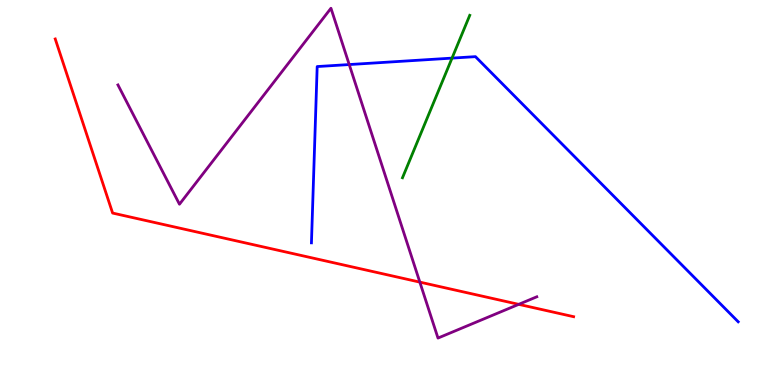[{'lines': ['blue', 'red'], 'intersections': []}, {'lines': ['green', 'red'], 'intersections': []}, {'lines': ['purple', 'red'], 'intersections': [{'x': 5.42, 'y': 2.67}, {'x': 6.69, 'y': 2.09}]}, {'lines': ['blue', 'green'], 'intersections': [{'x': 5.83, 'y': 8.49}]}, {'lines': ['blue', 'purple'], 'intersections': [{'x': 4.51, 'y': 8.32}]}, {'lines': ['green', 'purple'], 'intersections': []}]